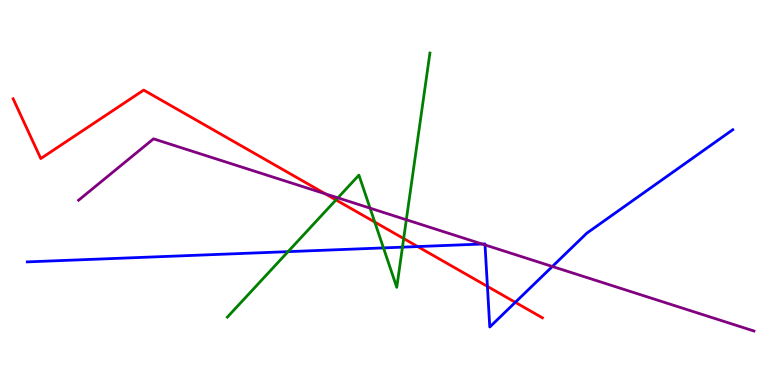[{'lines': ['blue', 'red'], 'intersections': [{'x': 5.39, 'y': 3.6}, {'x': 6.29, 'y': 2.56}, {'x': 6.65, 'y': 2.15}]}, {'lines': ['green', 'red'], 'intersections': [{'x': 4.34, 'y': 4.81}, {'x': 4.84, 'y': 4.23}, {'x': 5.21, 'y': 3.8}]}, {'lines': ['purple', 'red'], 'intersections': [{'x': 4.2, 'y': 4.97}]}, {'lines': ['blue', 'green'], 'intersections': [{'x': 3.72, 'y': 3.46}, {'x': 4.95, 'y': 3.56}, {'x': 5.19, 'y': 3.58}]}, {'lines': ['blue', 'purple'], 'intersections': [{'x': 6.22, 'y': 3.66}, {'x': 6.26, 'y': 3.64}, {'x': 7.13, 'y': 3.08}]}, {'lines': ['green', 'purple'], 'intersections': [{'x': 4.36, 'y': 4.86}, {'x': 4.77, 'y': 4.59}, {'x': 5.24, 'y': 4.29}]}]